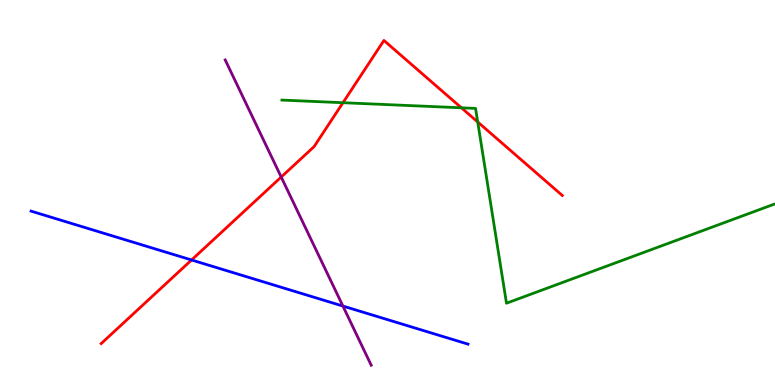[{'lines': ['blue', 'red'], 'intersections': [{'x': 2.47, 'y': 3.25}]}, {'lines': ['green', 'red'], 'intersections': [{'x': 4.43, 'y': 7.33}, {'x': 5.95, 'y': 7.2}, {'x': 6.16, 'y': 6.83}]}, {'lines': ['purple', 'red'], 'intersections': [{'x': 3.63, 'y': 5.4}]}, {'lines': ['blue', 'green'], 'intersections': []}, {'lines': ['blue', 'purple'], 'intersections': [{'x': 4.42, 'y': 2.05}]}, {'lines': ['green', 'purple'], 'intersections': []}]